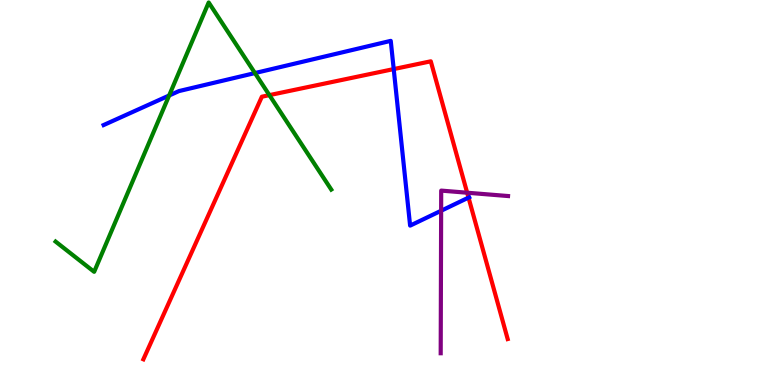[{'lines': ['blue', 'red'], 'intersections': [{'x': 5.08, 'y': 8.21}, {'x': 6.05, 'y': 4.87}]}, {'lines': ['green', 'red'], 'intersections': [{'x': 3.48, 'y': 7.53}]}, {'lines': ['purple', 'red'], 'intersections': [{'x': 6.03, 'y': 4.99}]}, {'lines': ['blue', 'green'], 'intersections': [{'x': 2.18, 'y': 7.52}, {'x': 3.29, 'y': 8.1}]}, {'lines': ['blue', 'purple'], 'intersections': [{'x': 5.69, 'y': 4.53}]}, {'lines': ['green', 'purple'], 'intersections': []}]